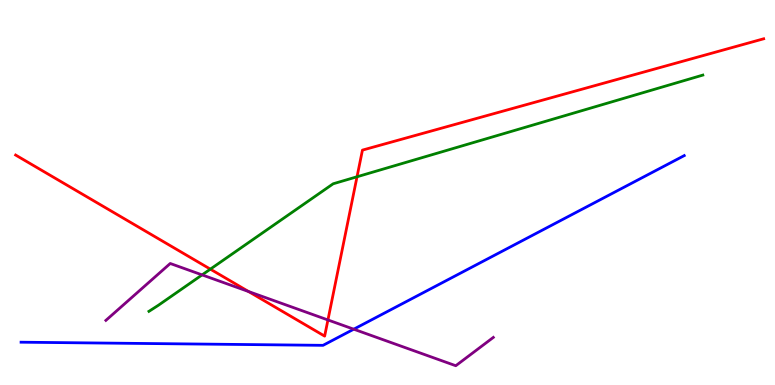[{'lines': ['blue', 'red'], 'intersections': []}, {'lines': ['green', 'red'], 'intersections': [{'x': 2.71, 'y': 3.01}, {'x': 4.61, 'y': 5.41}]}, {'lines': ['purple', 'red'], 'intersections': [{'x': 3.21, 'y': 2.43}, {'x': 4.23, 'y': 1.69}]}, {'lines': ['blue', 'green'], 'intersections': []}, {'lines': ['blue', 'purple'], 'intersections': [{'x': 4.56, 'y': 1.45}]}, {'lines': ['green', 'purple'], 'intersections': [{'x': 2.61, 'y': 2.86}]}]